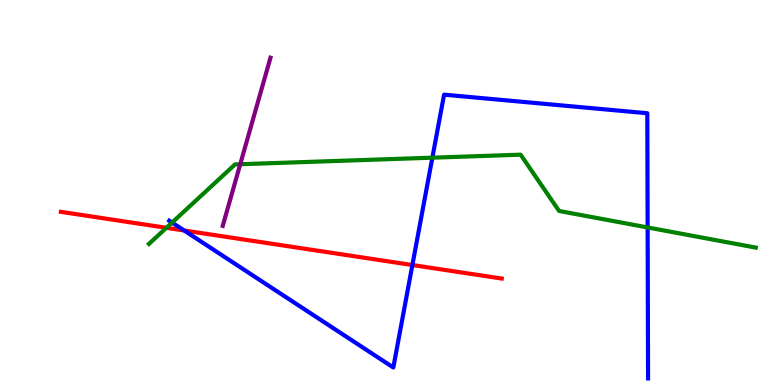[{'lines': ['blue', 'red'], 'intersections': [{'x': 2.38, 'y': 4.01}, {'x': 5.32, 'y': 3.12}]}, {'lines': ['green', 'red'], 'intersections': [{'x': 2.15, 'y': 4.08}]}, {'lines': ['purple', 'red'], 'intersections': []}, {'lines': ['blue', 'green'], 'intersections': [{'x': 2.22, 'y': 4.22}, {'x': 5.58, 'y': 5.9}, {'x': 8.36, 'y': 4.09}]}, {'lines': ['blue', 'purple'], 'intersections': []}, {'lines': ['green', 'purple'], 'intersections': [{'x': 3.1, 'y': 5.73}]}]